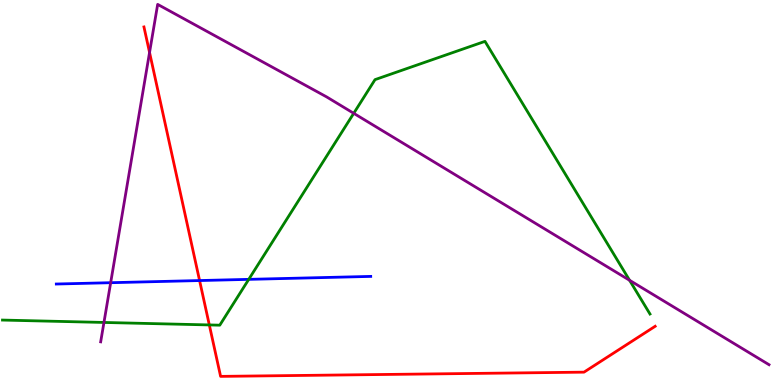[{'lines': ['blue', 'red'], 'intersections': [{'x': 2.58, 'y': 2.71}]}, {'lines': ['green', 'red'], 'intersections': [{'x': 2.7, 'y': 1.56}]}, {'lines': ['purple', 'red'], 'intersections': [{'x': 1.93, 'y': 8.64}]}, {'lines': ['blue', 'green'], 'intersections': [{'x': 3.21, 'y': 2.74}]}, {'lines': ['blue', 'purple'], 'intersections': [{'x': 1.43, 'y': 2.66}]}, {'lines': ['green', 'purple'], 'intersections': [{'x': 1.34, 'y': 1.62}, {'x': 4.56, 'y': 7.06}, {'x': 8.12, 'y': 2.72}]}]